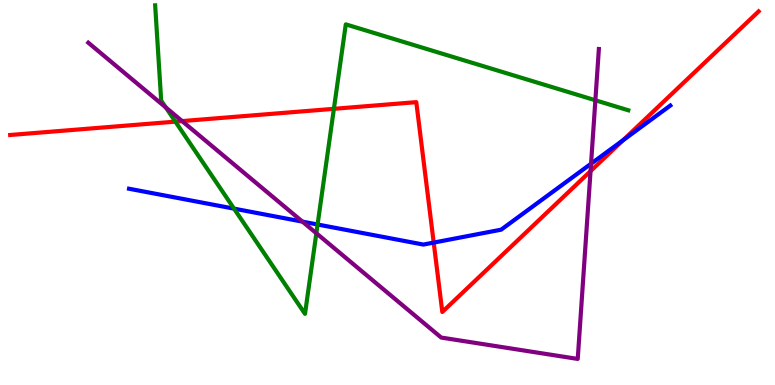[{'lines': ['blue', 'red'], 'intersections': [{'x': 5.6, 'y': 3.7}, {'x': 8.04, 'y': 6.36}]}, {'lines': ['green', 'red'], 'intersections': [{'x': 2.26, 'y': 6.84}, {'x': 4.31, 'y': 7.17}]}, {'lines': ['purple', 'red'], 'intersections': [{'x': 2.35, 'y': 6.85}, {'x': 7.62, 'y': 5.56}]}, {'lines': ['blue', 'green'], 'intersections': [{'x': 3.02, 'y': 4.58}, {'x': 4.1, 'y': 4.17}]}, {'lines': ['blue', 'purple'], 'intersections': [{'x': 3.9, 'y': 4.24}, {'x': 7.63, 'y': 5.75}]}, {'lines': ['green', 'purple'], 'intersections': [{'x': 2.14, 'y': 7.21}, {'x': 4.08, 'y': 3.94}, {'x': 7.68, 'y': 7.4}]}]